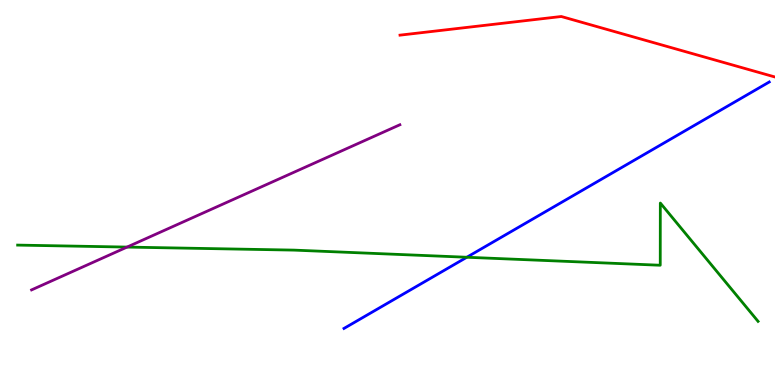[{'lines': ['blue', 'red'], 'intersections': []}, {'lines': ['green', 'red'], 'intersections': []}, {'lines': ['purple', 'red'], 'intersections': []}, {'lines': ['blue', 'green'], 'intersections': [{'x': 6.02, 'y': 3.32}]}, {'lines': ['blue', 'purple'], 'intersections': []}, {'lines': ['green', 'purple'], 'intersections': [{'x': 1.64, 'y': 3.58}]}]